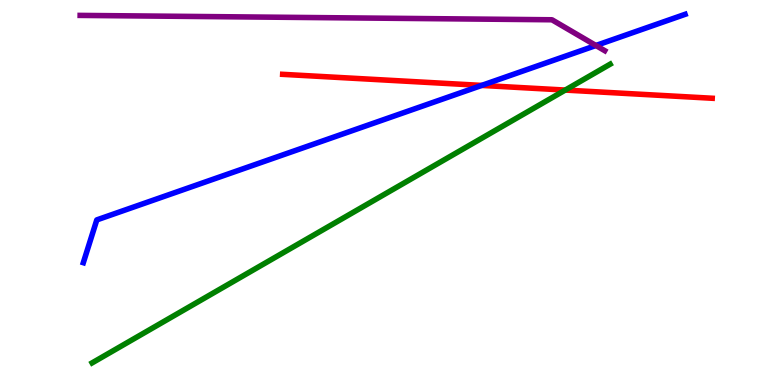[{'lines': ['blue', 'red'], 'intersections': [{'x': 6.22, 'y': 7.78}]}, {'lines': ['green', 'red'], 'intersections': [{'x': 7.29, 'y': 7.66}]}, {'lines': ['purple', 'red'], 'intersections': []}, {'lines': ['blue', 'green'], 'intersections': []}, {'lines': ['blue', 'purple'], 'intersections': [{'x': 7.69, 'y': 8.82}]}, {'lines': ['green', 'purple'], 'intersections': []}]